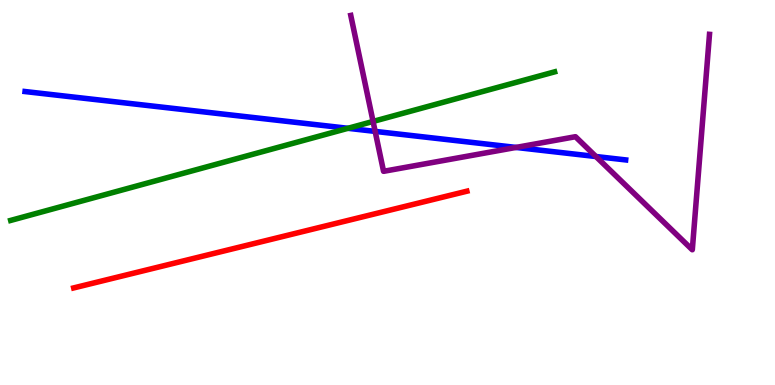[{'lines': ['blue', 'red'], 'intersections': []}, {'lines': ['green', 'red'], 'intersections': []}, {'lines': ['purple', 'red'], 'intersections': []}, {'lines': ['blue', 'green'], 'intersections': [{'x': 4.49, 'y': 6.67}]}, {'lines': ['blue', 'purple'], 'intersections': [{'x': 4.84, 'y': 6.59}, {'x': 6.66, 'y': 6.17}, {'x': 7.69, 'y': 5.93}]}, {'lines': ['green', 'purple'], 'intersections': [{'x': 4.81, 'y': 6.85}]}]